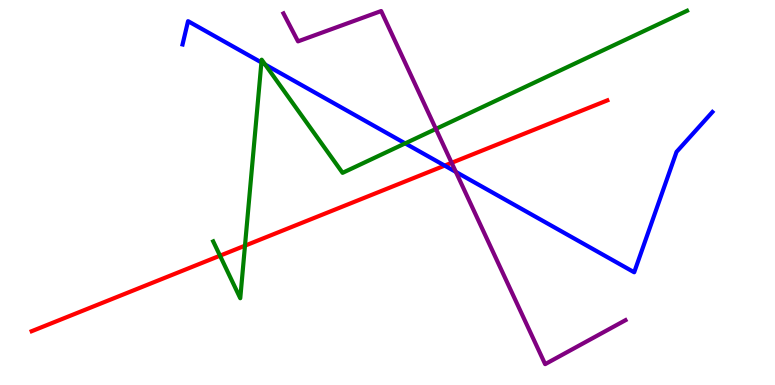[{'lines': ['blue', 'red'], 'intersections': [{'x': 5.74, 'y': 5.7}]}, {'lines': ['green', 'red'], 'intersections': [{'x': 2.84, 'y': 3.36}, {'x': 3.16, 'y': 3.62}]}, {'lines': ['purple', 'red'], 'intersections': [{'x': 5.83, 'y': 5.77}]}, {'lines': ['blue', 'green'], 'intersections': [{'x': 3.37, 'y': 8.38}, {'x': 3.42, 'y': 8.32}, {'x': 5.23, 'y': 6.28}]}, {'lines': ['blue', 'purple'], 'intersections': [{'x': 5.88, 'y': 5.54}]}, {'lines': ['green', 'purple'], 'intersections': [{'x': 5.62, 'y': 6.65}]}]